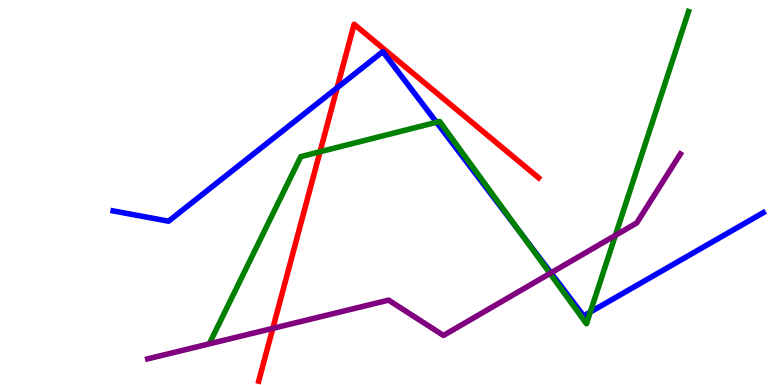[{'lines': ['blue', 'red'], 'intersections': [{'x': 4.35, 'y': 7.72}]}, {'lines': ['green', 'red'], 'intersections': [{'x': 4.13, 'y': 6.06}]}, {'lines': ['purple', 'red'], 'intersections': [{'x': 3.52, 'y': 1.47}]}, {'lines': ['blue', 'green'], 'intersections': [{'x': 5.63, 'y': 6.82}, {'x': 6.7, 'y': 3.98}, {'x': 7.62, 'y': 1.89}]}, {'lines': ['blue', 'purple'], 'intersections': [{'x': 7.11, 'y': 2.91}]}, {'lines': ['green', 'purple'], 'intersections': [{'x': 7.1, 'y': 2.9}, {'x': 7.94, 'y': 3.89}]}]